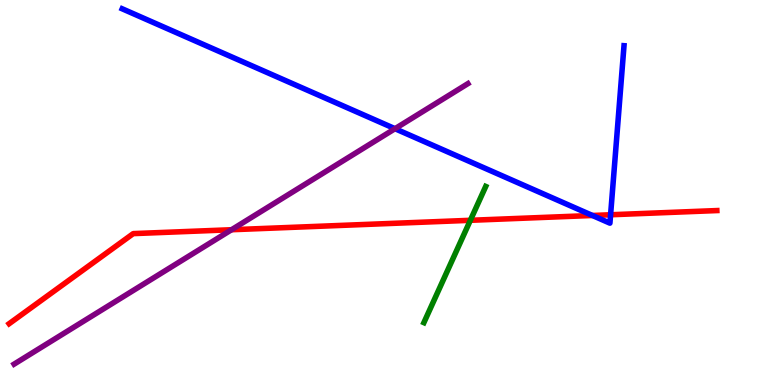[{'lines': ['blue', 'red'], 'intersections': [{'x': 7.64, 'y': 4.4}, {'x': 7.88, 'y': 4.42}]}, {'lines': ['green', 'red'], 'intersections': [{'x': 6.07, 'y': 4.28}]}, {'lines': ['purple', 'red'], 'intersections': [{'x': 2.99, 'y': 4.03}]}, {'lines': ['blue', 'green'], 'intersections': []}, {'lines': ['blue', 'purple'], 'intersections': [{'x': 5.1, 'y': 6.66}]}, {'lines': ['green', 'purple'], 'intersections': []}]